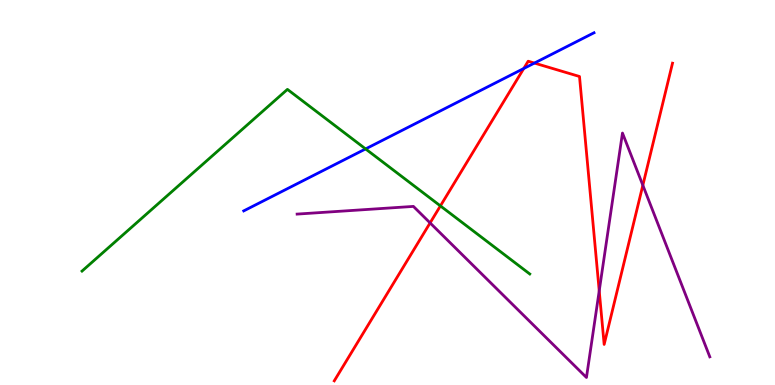[{'lines': ['blue', 'red'], 'intersections': [{'x': 6.76, 'y': 8.22}, {'x': 6.9, 'y': 8.36}]}, {'lines': ['green', 'red'], 'intersections': [{'x': 5.68, 'y': 4.65}]}, {'lines': ['purple', 'red'], 'intersections': [{'x': 5.55, 'y': 4.21}, {'x': 7.73, 'y': 2.45}, {'x': 8.29, 'y': 5.19}]}, {'lines': ['blue', 'green'], 'intersections': [{'x': 4.72, 'y': 6.13}]}, {'lines': ['blue', 'purple'], 'intersections': []}, {'lines': ['green', 'purple'], 'intersections': []}]